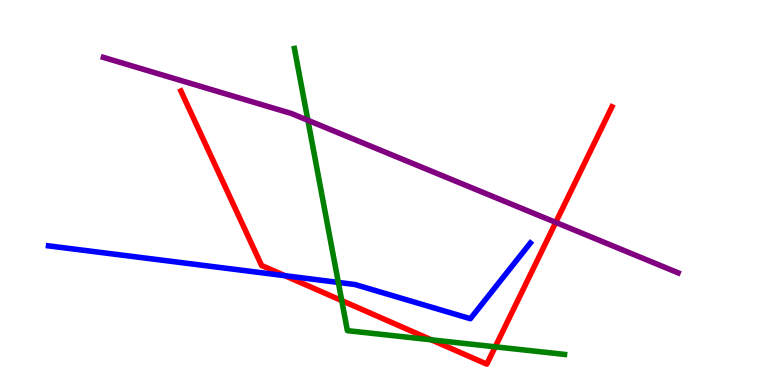[{'lines': ['blue', 'red'], 'intersections': [{'x': 3.68, 'y': 2.84}]}, {'lines': ['green', 'red'], 'intersections': [{'x': 4.41, 'y': 2.19}, {'x': 5.57, 'y': 1.17}, {'x': 6.39, 'y': 0.992}]}, {'lines': ['purple', 'red'], 'intersections': [{'x': 7.17, 'y': 4.22}]}, {'lines': ['blue', 'green'], 'intersections': [{'x': 4.37, 'y': 2.66}]}, {'lines': ['blue', 'purple'], 'intersections': []}, {'lines': ['green', 'purple'], 'intersections': [{'x': 3.97, 'y': 6.88}]}]